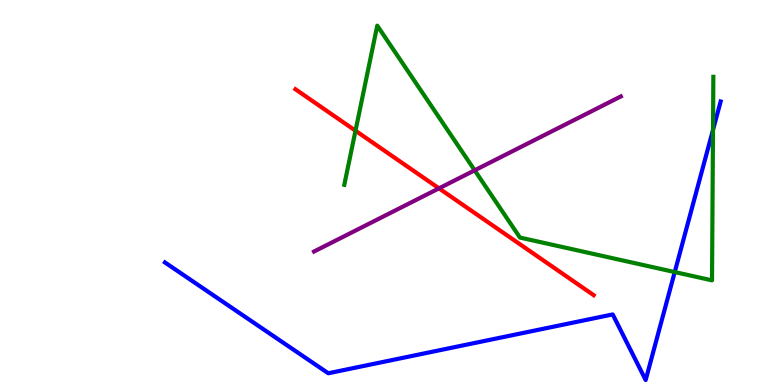[{'lines': ['blue', 'red'], 'intersections': []}, {'lines': ['green', 'red'], 'intersections': [{'x': 4.59, 'y': 6.6}]}, {'lines': ['purple', 'red'], 'intersections': [{'x': 5.66, 'y': 5.11}]}, {'lines': ['blue', 'green'], 'intersections': [{'x': 8.71, 'y': 2.93}, {'x': 9.2, 'y': 6.63}]}, {'lines': ['blue', 'purple'], 'intersections': []}, {'lines': ['green', 'purple'], 'intersections': [{'x': 6.12, 'y': 5.58}]}]